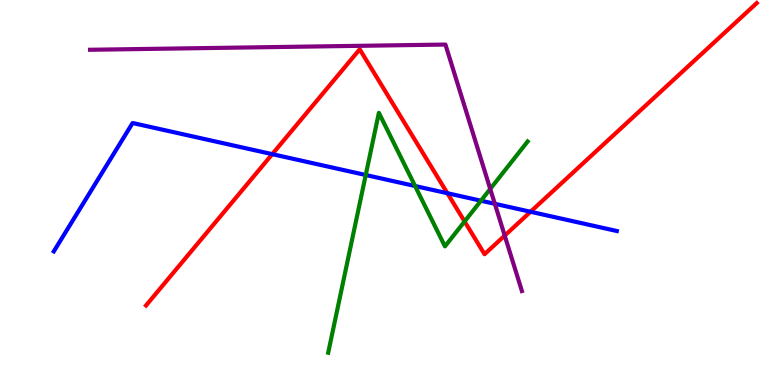[{'lines': ['blue', 'red'], 'intersections': [{'x': 3.51, 'y': 6.0}, {'x': 5.77, 'y': 4.98}, {'x': 6.85, 'y': 4.5}]}, {'lines': ['green', 'red'], 'intersections': [{'x': 5.99, 'y': 4.25}]}, {'lines': ['purple', 'red'], 'intersections': [{'x': 6.51, 'y': 3.88}]}, {'lines': ['blue', 'green'], 'intersections': [{'x': 4.72, 'y': 5.45}, {'x': 5.36, 'y': 5.17}, {'x': 6.21, 'y': 4.79}]}, {'lines': ['blue', 'purple'], 'intersections': [{'x': 6.39, 'y': 4.71}]}, {'lines': ['green', 'purple'], 'intersections': [{'x': 6.33, 'y': 5.09}]}]